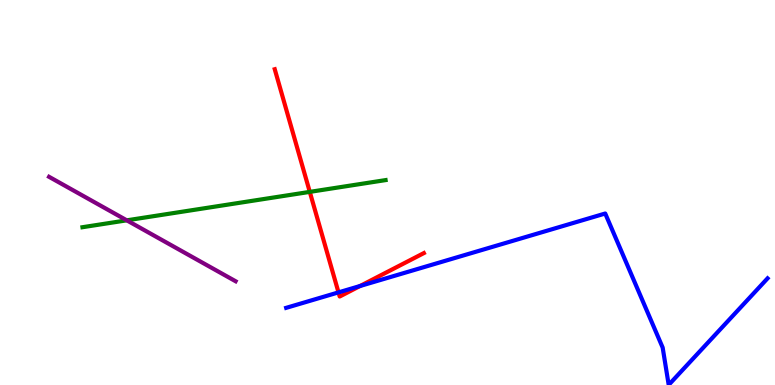[{'lines': ['blue', 'red'], 'intersections': [{'x': 4.37, 'y': 2.41}, {'x': 4.65, 'y': 2.57}]}, {'lines': ['green', 'red'], 'intersections': [{'x': 4.0, 'y': 5.02}]}, {'lines': ['purple', 'red'], 'intersections': []}, {'lines': ['blue', 'green'], 'intersections': []}, {'lines': ['blue', 'purple'], 'intersections': []}, {'lines': ['green', 'purple'], 'intersections': [{'x': 1.64, 'y': 4.28}]}]